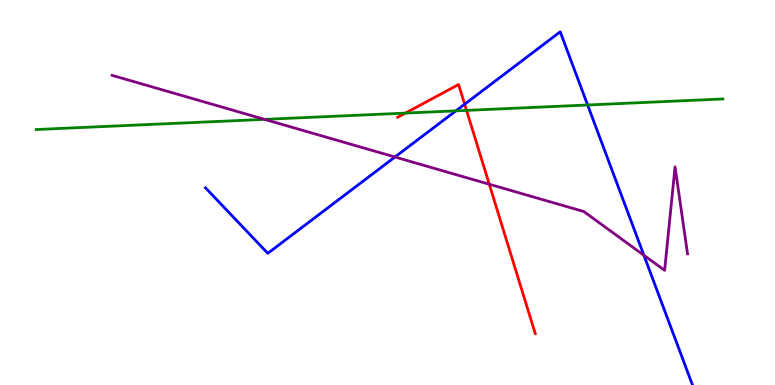[{'lines': ['blue', 'red'], 'intersections': [{'x': 6.0, 'y': 7.29}]}, {'lines': ['green', 'red'], 'intersections': [{'x': 5.23, 'y': 7.06}, {'x': 6.02, 'y': 7.13}]}, {'lines': ['purple', 'red'], 'intersections': [{'x': 6.31, 'y': 5.21}]}, {'lines': ['blue', 'green'], 'intersections': [{'x': 5.88, 'y': 7.12}, {'x': 7.58, 'y': 7.27}]}, {'lines': ['blue', 'purple'], 'intersections': [{'x': 5.1, 'y': 5.92}, {'x': 8.31, 'y': 3.37}]}, {'lines': ['green', 'purple'], 'intersections': [{'x': 3.41, 'y': 6.9}]}]